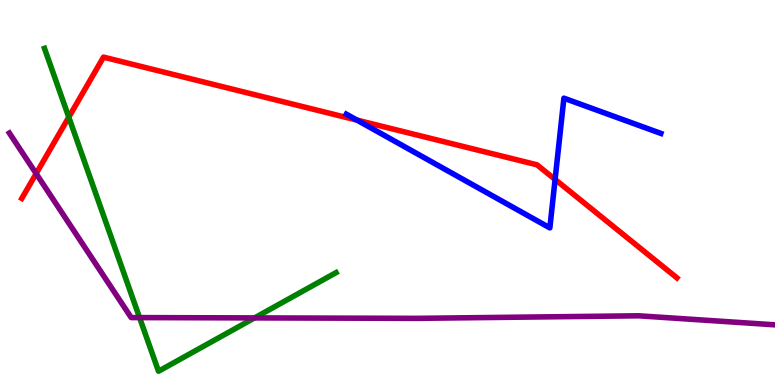[{'lines': ['blue', 'red'], 'intersections': [{'x': 4.61, 'y': 6.88}, {'x': 7.16, 'y': 5.34}]}, {'lines': ['green', 'red'], 'intersections': [{'x': 0.888, 'y': 6.96}]}, {'lines': ['purple', 'red'], 'intersections': [{'x': 0.466, 'y': 5.49}]}, {'lines': ['blue', 'green'], 'intersections': []}, {'lines': ['blue', 'purple'], 'intersections': []}, {'lines': ['green', 'purple'], 'intersections': [{'x': 1.8, 'y': 1.75}, {'x': 3.28, 'y': 1.74}]}]